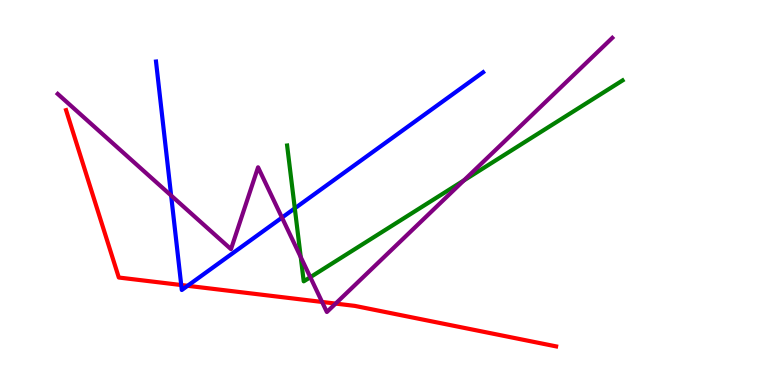[{'lines': ['blue', 'red'], 'intersections': [{'x': 2.34, 'y': 2.6}, {'x': 2.42, 'y': 2.58}]}, {'lines': ['green', 'red'], 'intersections': []}, {'lines': ['purple', 'red'], 'intersections': [{'x': 4.16, 'y': 2.16}, {'x': 4.33, 'y': 2.11}]}, {'lines': ['blue', 'green'], 'intersections': [{'x': 3.8, 'y': 4.59}]}, {'lines': ['blue', 'purple'], 'intersections': [{'x': 2.21, 'y': 4.92}, {'x': 3.64, 'y': 4.35}]}, {'lines': ['green', 'purple'], 'intersections': [{'x': 3.88, 'y': 3.32}, {'x': 4.0, 'y': 2.8}, {'x': 5.99, 'y': 5.31}]}]